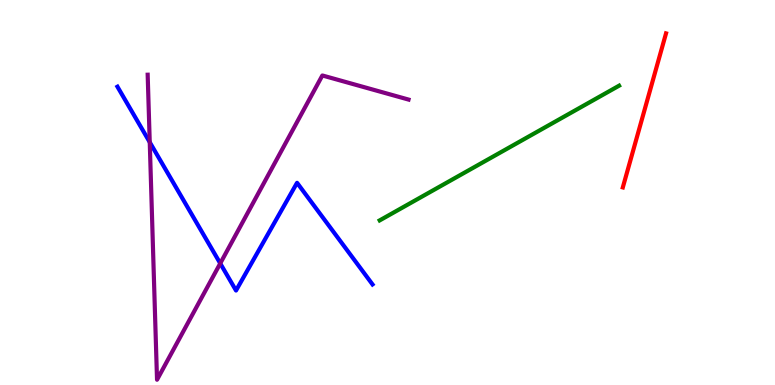[{'lines': ['blue', 'red'], 'intersections': []}, {'lines': ['green', 'red'], 'intersections': []}, {'lines': ['purple', 'red'], 'intersections': []}, {'lines': ['blue', 'green'], 'intersections': []}, {'lines': ['blue', 'purple'], 'intersections': [{'x': 1.93, 'y': 6.31}, {'x': 2.84, 'y': 3.16}]}, {'lines': ['green', 'purple'], 'intersections': []}]